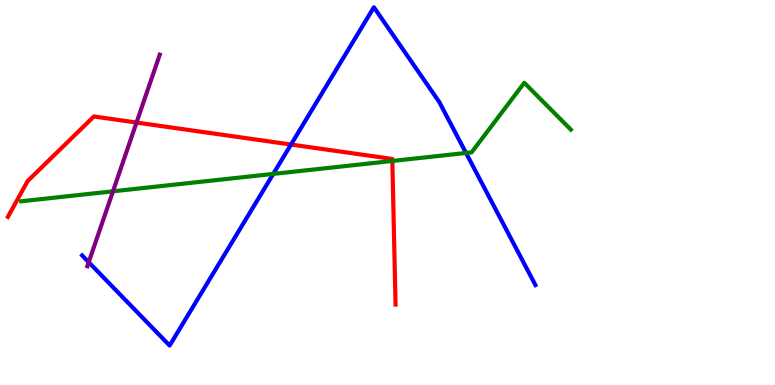[{'lines': ['blue', 'red'], 'intersections': [{'x': 3.75, 'y': 6.25}]}, {'lines': ['green', 'red'], 'intersections': [{'x': 5.06, 'y': 5.82}]}, {'lines': ['purple', 'red'], 'intersections': [{'x': 1.76, 'y': 6.82}]}, {'lines': ['blue', 'green'], 'intersections': [{'x': 3.53, 'y': 5.48}, {'x': 6.01, 'y': 6.03}]}, {'lines': ['blue', 'purple'], 'intersections': [{'x': 1.14, 'y': 3.19}]}, {'lines': ['green', 'purple'], 'intersections': [{'x': 1.46, 'y': 5.03}]}]